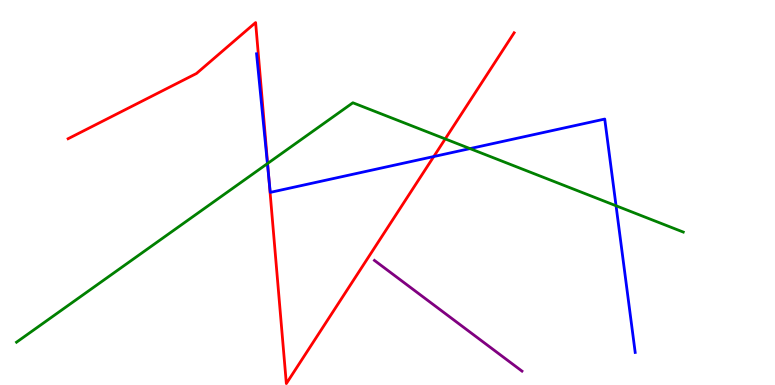[{'lines': ['blue', 'red'], 'intersections': [{'x': 3.47, 'y': 5.36}, {'x': 5.6, 'y': 5.93}]}, {'lines': ['green', 'red'], 'intersections': [{'x': 3.45, 'y': 5.75}, {'x': 5.74, 'y': 6.39}]}, {'lines': ['purple', 'red'], 'intersections': []}, {'lines': ['blue', 'green'], 'intersections': [{'x': 3.45, 'y': 5.75}, {'x': 6.06, 'y': 6.14}, {'x': 7.95, 'y': 4.66}]}, {'lines': ['blue', 'purple'], 'intersections': []}, {'lines': ['green', 'purple'], 'intersections': []}]